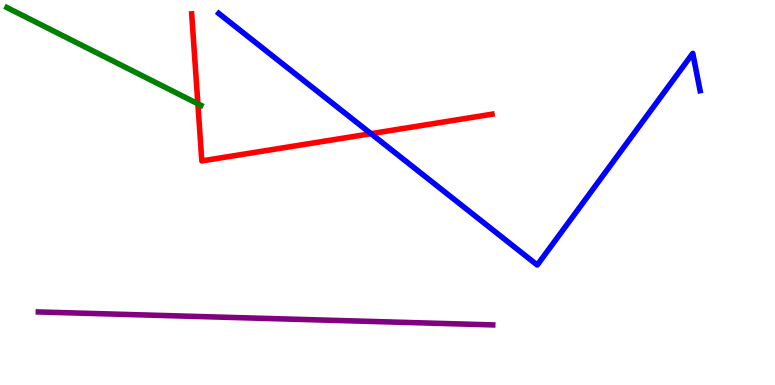[{'lines': ['blue', 'red'], 'intersections': [{'x': 4.79, 'y': 6.53}]}, {'lines': ['green', 'red'], 'intersections': [{'x': 2.55, 'y': 7.3}]}, {'lines': ['purple', 'red'], 'intersections': []}, {'lines': ['blue', 'green'], 'intersections': []}, {'lines': ['blue', 'purple'], 'intersections': []}, {'lines': ['green', 'purple'], 'intersections': []}]